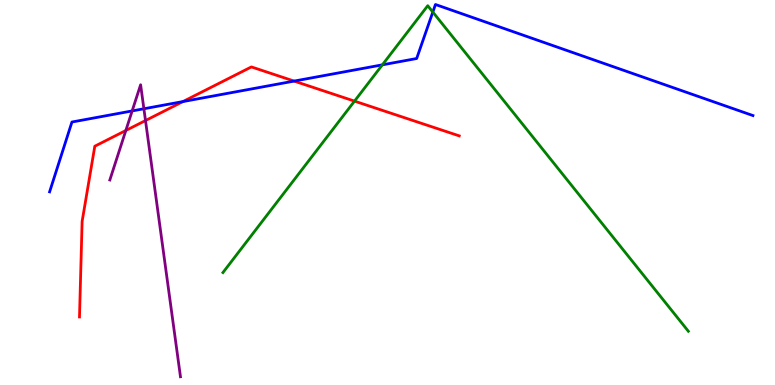[{'lines': ['blue', 'red'], 'intersections': [{'x': 2.36, 'y': 7.36}, {'x': 3.8, 'y': 7.89}]}, {'lines': ['green', 'red'], 'intersections': [{'x': 4.57, 'y': 7.37}]}, {'lines': ['purple', 'red'], 'intersections': [{'x': 1.62, 'y': 6.61}, {'x': 1.88, 'y': 6.87}]}, {'lines': ['blue', 'green'], 'intersections': [{'x': 4.93, 'y': 8.32}, {'x': 5.58, 'y': 9.69}]}, {'lines': ['blue', 'purple'], 'intersections': [{'x': 1.71, 'y': 7.12}, {'x': 1.86, 'y': 7.17}]}, {'lines': ['green', 'purple'], 'intersections': []}]